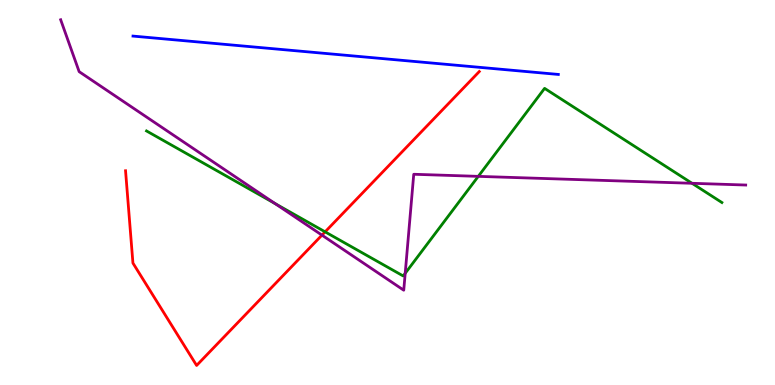[{'lines': ['blue', 'red'], 'intersections': []}, {'lines': ['green', 'red'], 'intersections': [{'x': 4.2, 'y': 3.98}]}, {'lines': ['purple', 'red'], 'intersections': [{'x': 4.15, 'y': 3.89}]}, {'lines': ['blue', 'green'], 'intersections': []}, {'lines': ['blue', 'purple'], 'intersections': []}, {'lines': ['green', 'purple'], 'intersections': [{'x': 3.55, 'y': 4.71}, {'x': 5.23, 'y': 2.9}, {'x': 6.17, 'y': 5.42}, {'x': 8.93, 'y': 5.24}]}]